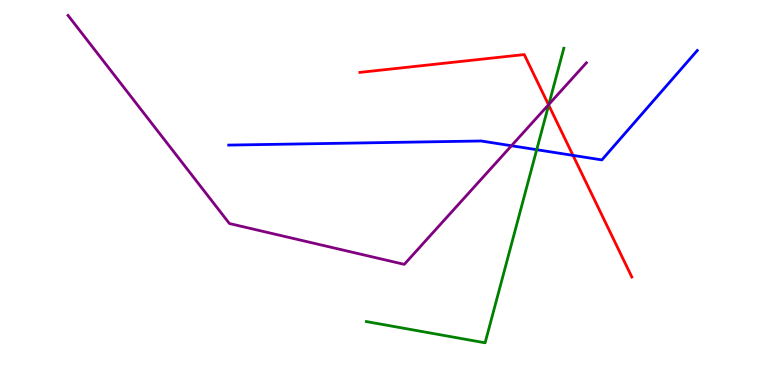[{'lines': ['blue', 'red'], 'intersections': [{'x': 7.39, 'y': 5.96}]}, {'lines': ['green', 'red'], 'intersections': [{'x': 7.08, 'y': 7.27}]}, {'lines': ['purple', 'red'], 'intersections': [{'x': 7.08, 'y': 7.28}]}, {'lines': ['blue', 'green'], 'intersections': [{'x': 6.93, 'y': 6.11}]}, {'lines': ['blue', 'purple'], 'intersections': [{'x': 6.6, 'y': 6.21}]}, {'lines': ['green', 'purple'], 'intersections': [{'x': 7.08, 'y': 7.29}]}]